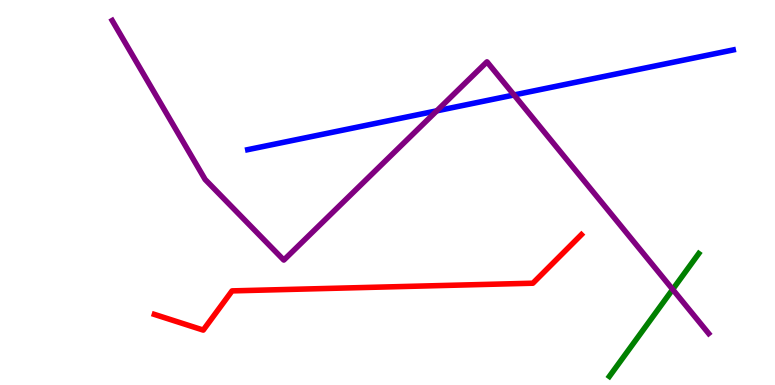[{'lines': ['blue', 'red'], 'intersections': []}, {'lines': ['green', 'red'], 'intersections': []}, {'lines': ['purple', 'red'], 'intersections': []}, {'lines': ['blue', 'green'], 'intersections': []}, {'lines': ['blue', 'purple'], 'intersections': [{'x': 5.64, 'y': 7.12}, {'x': 6.63, 'y': 7.53}]}, {'lines': ['green', 'purple'], 'intersections': [{'x': 8.68, 'y': 2.48}]}]